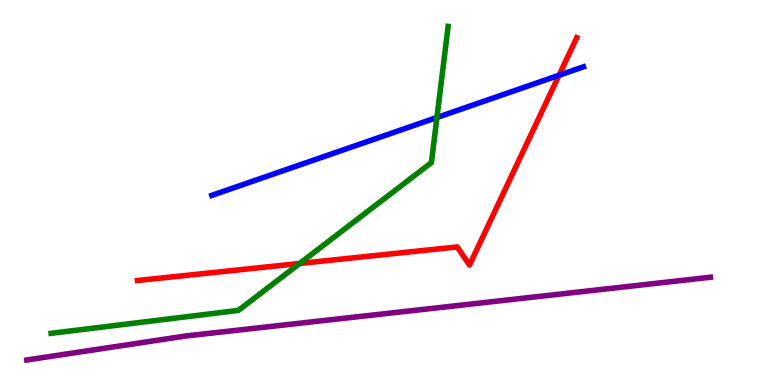[{'lines': ['blue', 'red'], 'intersections': [{'x': 7.21, 'y': 8.04}]}, {'lines': ['green', 'red'], 'intersections': [{'x': 3.87, 'y': 3.16}]}, {'lines': ['purple', 'red'], 'intersections': []}, {'lines': ['blue', 'green'], 'intersections': [{'x': 5.64, 'y': 6.95}]}, {'lines': ['blue', 'purple'], 'intersections': []}, {'lines': ['green', 'purple'], 'intersections': []}]